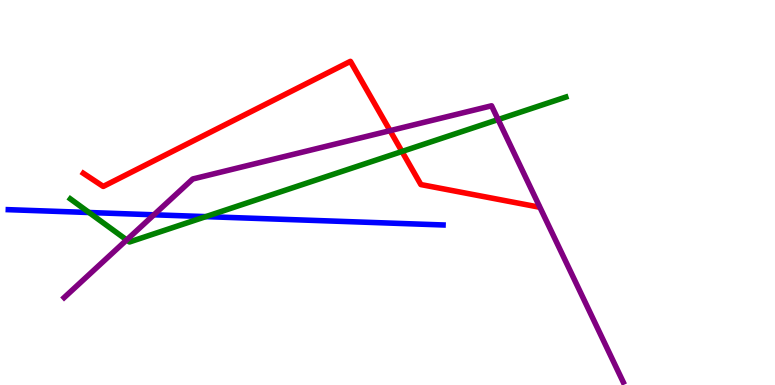[{'lines': ['blue', 'red'], 'intersections': []}, {'lines': ['green', 'red'], 'intersections': [{'x': 5.19, 'y': 6.07}]}, {'lines': ['purple', 'red'], 'intersections': [{'x': 5.03, 'y': 6.61}]}, {'lines': ['blue', 'green'], 'intersections': [{'x': 1.15, 'y': 4.48}, {'x': 2.66, 'y': 4.37}]}, {'lines': ['blue', 'purple'], 'intersections': [{'x': 1.99, 'y': 4.42}]}, {'lines': ['green', 'purple'], 'intersections': [{'x': 1.63, 'y': 3.77}, {'x': 6.43, 'y': 6.89}]}]